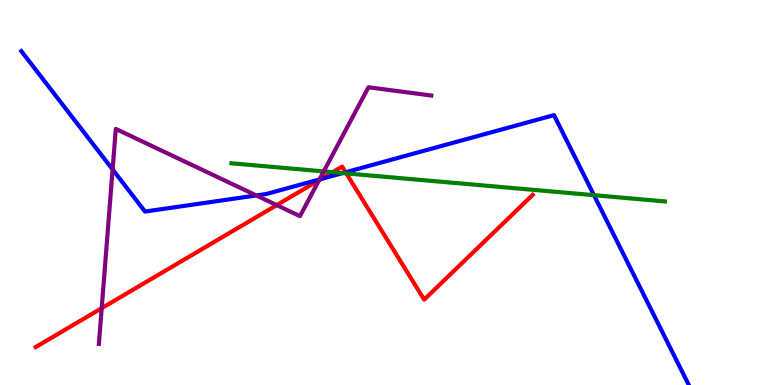[{'lines': ['blue', 'red'], 'intersections': [{'x': 4.14, 'y': 5.35}, {'x': 4.46, 'y': 5.53}]}, {'lines': ['green', 'red'], 'intersections': [{'x': 4.29, 'y': 5.53}, {'x': 4.47, 'y': 5.5}]}, {'lines': ['purple', 'red'], 'intersections': [{'x': 1.31, 'y': 2.0}, {'x': 3.57, 'y': 4.67}, {'x': 4.12, 'y': 5.32}]}, {'lines': ['blue', 'green'], 'intersections': [{'x': 4.42, 'y': 5.5}, {'x': 7.66, 'y': 4.93}]}, {'lines': ['blue', 'purple'], 'intersections': [{'x': 1.45, 'y': 5.6}, {'x': 3.31, 'y': 4.92}, {'x': 4.12, 'y': 5.34}]}, {'lines': ['green', 'purple'], 'intersections': [{'x': 4.18, 'y': 5.55}]}]